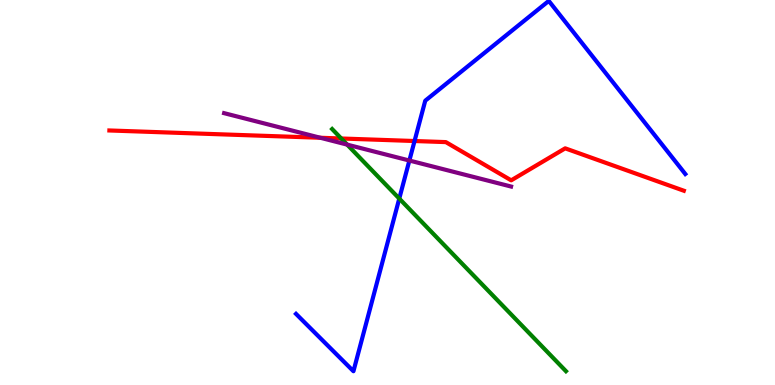[{'lines': ['blue', 'red'], 'intersections': [{'x': 5.35, 'y': 6.34}]}, {'lines': ['green', 'red'], 'intersections': [{'x': 4.4, 'y': 6.4}]}, {'lines': ['purple', 'red'], 'intersections': [{'x': 4.13, 'y': 6.42}]}, {'lines': ['blue', 'green'], 'intersections': [{'x': 5.15, 'y': 4.84}]}, {'lines': ['blue', 'purple'], 'intersections': [{'x': 5.28, 'y': 5.83}]}, {'lines': ['green', 'purple'], 'intersections': [{'x': 4.48, 'y': 6.24}]}]